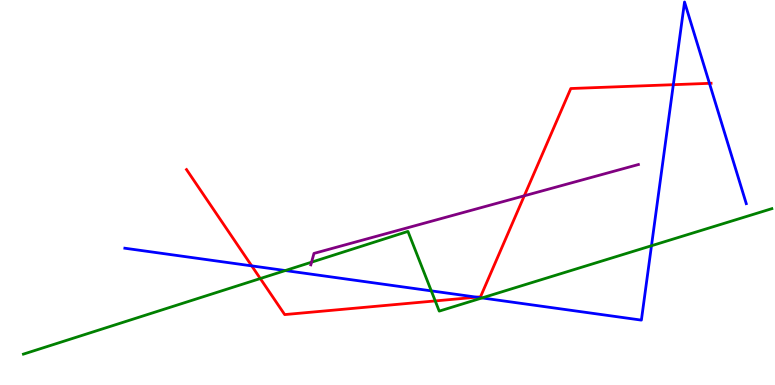[{'lines': ['blue', 'red'], 'intersections': [{'x': 3.25, 'y': 3.09}, {'x': 6.15, 'y': 2.28}, {'x': 8.69, 'y': 7.8}, {'x': 9.15, 'y': 7.84}]}, {'lines': ['green', 'red'], 'intersections': [{'x': 3.36, 'y': 2.77}, {'x': 5.62, 'y': 2.18}]}, {'lines': ['purple', 'red'], 'intersections': [{'x': 6.77, 'y': 4.91}]}, {'lines': ['blue', 'green'], 'intersections': [{'x': 3.68, 'y': 2.97}, {'x': 5.57, 'y': 2.44}, {'x': 6.22, 'y': 2.26}, {'x': 8.41, 'y': 3.62}]}, {'lines': ['blue', 'purple'], 'intersections': []}, {'lines': ['green', 'purple'], 'intersections': [{'x': 4.02, 'y': 3.19}]}]